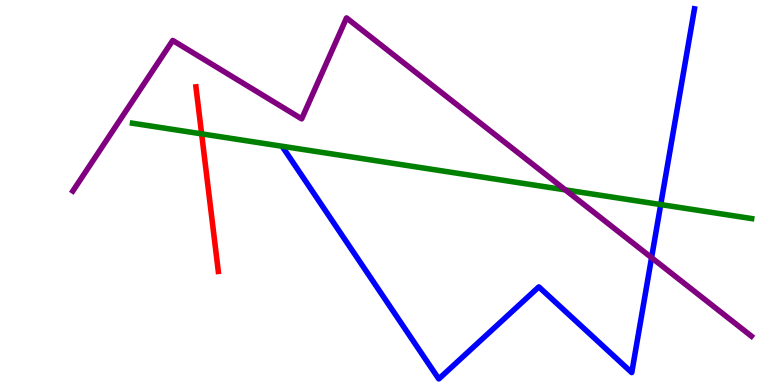[{'lines': ['blue', 'red'], 'intersections': []}, {'lines': ['green', 'red'], 'intersections': [{'x': 2.6, 'y': 6.52}]}, {'lines': ['purple', 'red'], 'intersections': []}, {'lines': ['blue', 'green'], 'intersections': [{'x': 8.53, 'y': 4.69}]}, {'lines': ['blue', 'purple'], 'intersections': [{'x': 8.41, 'y': 3.31}]}, {'lines': ['green', 'purple'], 'intersections': [{'x': 7.29, 'y': 5.07}]}]